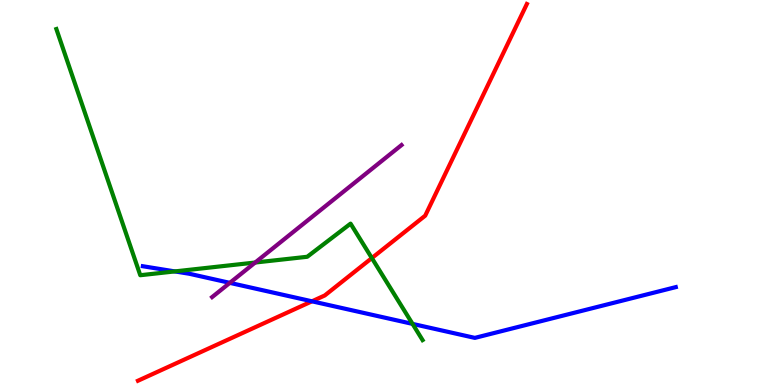[{'lines': ['blue', 'red'], 'intersections': [{'x': 4.03, 'y': 2.17}]}, {'lines': ['green', 'red'], 'intersections': [{'x': 4.8, 'y': 3.3}]}, {'lines': ['purple', 'red'], 'intersections': []}, {'lines': ['blue', 'green'], 'intersections': [{'x': 2.26, 'y': 2.95}, {'x': 5.32, 'y': 1.59}]}, {'lines': ['blue', 'purple'], 'intersections': [{'x': 2.97, 'y': 2.65}]}, {'lines': ['green', 'purple'], 'intersections': [{'x': 3.29, 'y': 3.18}]}]